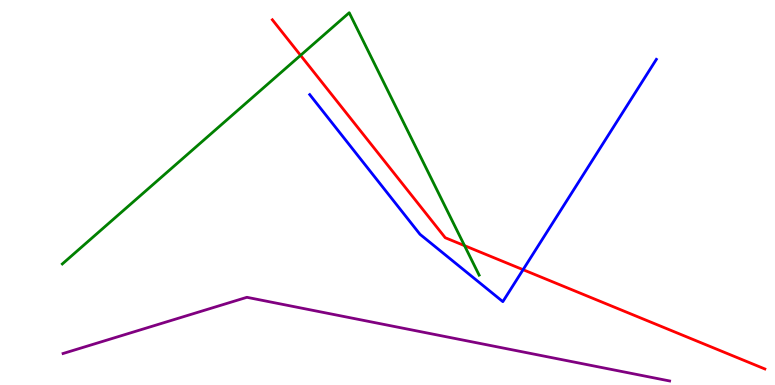[{'lines': ['blue', 'red'], 'intersections': [{'x': 6.75, 'y': 3.0}]}, {'lines': ['green', 'red'], 'intersections': [{'x': 3.88, 'y': 8.56}, {'x': 5.99, 'y': 3.62}]}, {'lines': ['purple', 'red'], 'intersections': []}, {'lines': ['blue', 'green'], 'intersections': []}, {'lines': ['blue', 'purple'], 'intersections': []}, {'lines': ['green', 'purple'], 'intersections': []}]